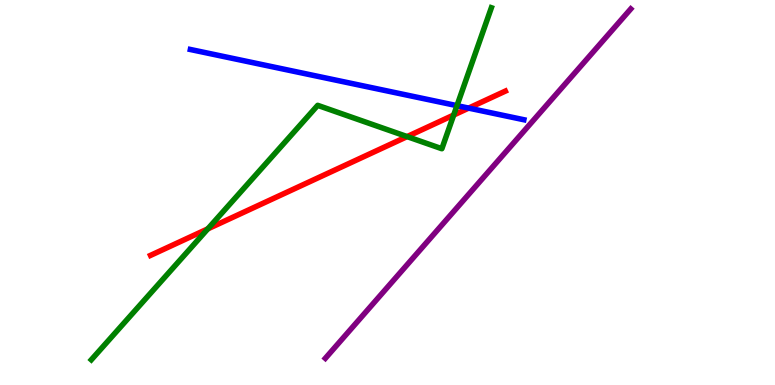[{'lines': ['blue', 'red'], 'intersections': [{'x': 6.05, 'y': 7.19}]}, {'lines': ['green', 'red'], 'intersections': [{'x': 2.68, 'y': 4.06}, {'x': 5.25, 'y': 6.45}, {'x': 5.85, 'y': 7.01}]}, {'lines': ['purple', 'red'], 'intersections': []}, {'lines': ['blue', 'green'], 'intersections': [{'x': 5.9, 'y': 7.26}]}, {'lines': ['blue', 'purple'], 'intersections': []}, {'lines': ['green', 'purple'], 'intersections': []}]